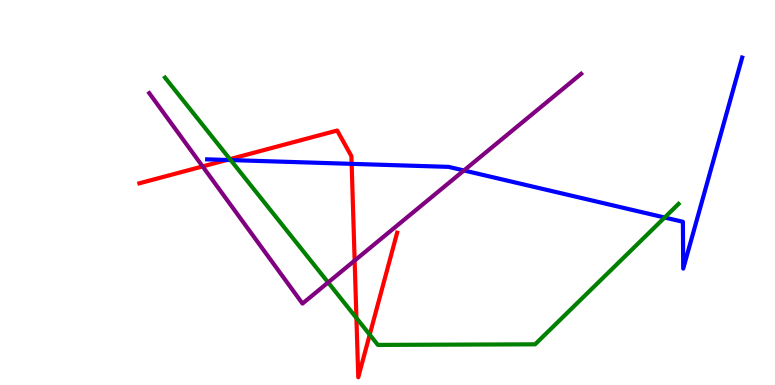[{'lines': ['blue', 'red'], 'intersections': [{'x': 2.93, 'y': 5.85}, {'x': 4.54, 'y': 5.74}]}, {'lines': ['green', 'red'], 'intersections': [{'x': 2.97, 'y': 5.87}, {'x': 4.6, 'y': 1.74}, {'x': 4.77, 'y': 1.31}]}, {'lines': ['purple', 'red'], 'intersections': [{'x': 2.61, 'y': 5.68}, {'x': 4.58, 'y': 3.23}]}, {'lines': ['blue', 'green'], 'intersections': [{'x': 2.98, 'y': 5.84}, {'x': 8.58, 'y': 4.35}]}, {'lines': ['blue', 'purple'], 'intersections': [{'x': 5.99, 'y': 5.57}]}, {'lines': ['green', 'purple'], 'intersections': [{'x': 4.23, 'y': 2.66}]}]